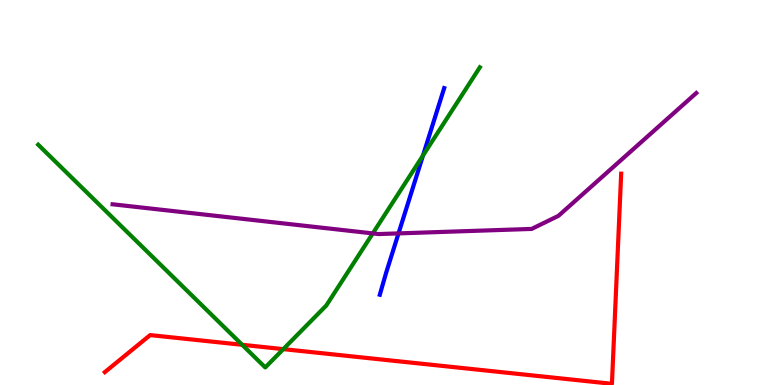[{'lines': ['blue', 'red'], 'intersections': []}, {'lines': ['green', 'red'], 'intersections': [{'x': 3.12, 'y': 1.04}, {'x': 3.66, 'y': 0.932}]}, {'lines': ['purple', 'red'], 'intersections': []}, {'lines': ['blue', 'green'], 'intersections': [{'x': 5.46, 'y': 5.96}]}, {'lines': ['blue', 'purple'], 'intersections': [{'x': 5.14, 'y': 3.94}]}, {'lines': ['green', 'purple'], 'intersections': [{'x': 4.81, 'y': 3.94}]}]